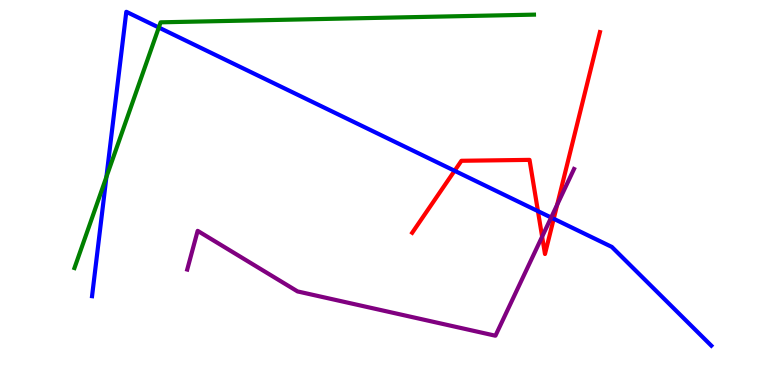[{'lines': ['blue', 'red'], 'intersections': [{'x': 5.87, 'y': 5.56}, {'x': 6.94, 'y': 4.52}, {'x': 7.14, 'y': 4.32}]}, {'lines': ['green', 'red'], 'intersections': []}, {'lines': ['purple', 'red'], 'intersections': [{'x': 7.0, 'y': 3.85}, {'x': 7.19, 'y': 4.68}]}, {'lines': ['blue', 'green'], 'intersections': [{'x': 1.37, 'y': 5.4}, {'x': 2.05, 'y': 9.29}]}, {'lines': ['blue', 'purple'], 'intersections': [{'x': 7.11, 'y': 4.35}]}, {'lines': ['green', 'purple'], 'intersections': []}]